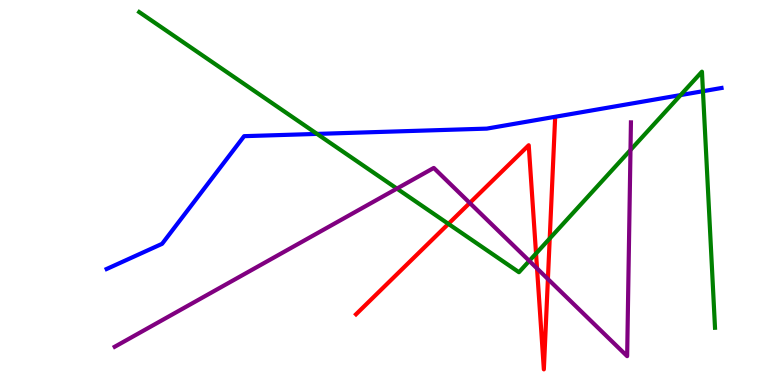[{'lines': ['blue', 'red'], 'intersections': []}, {'lines': ['green', 'red'], 'intersections': [{'x': 5.79, 'y': 4.19}, {'x': 6.92, 'y': 3.42}, {'x': 7.09, 'y': 3.81}]}, {'lines': ['purple', 'red'], 'intersections': [{'x': 6.06, 'y': 4.73}, {'x': 6.93, 'y': 3.03}, {'x': 7.07, 'y': 2.75}]}, {'lines': ['blue', 'green'], 'intersections': [{'x': 4.09, 'y': 6.52}, {'x': 8.78, 'y': 7.53}, {'x': 9.07, 'y': 7.63}]}, {'lines': ['blue', 'purple'], 'intersections': []}, {'lines': ['green', 'purple'], 'intersections': [{'x': 5.12, 'y': 5.1}, {'x': 6.83, 'y': 3.22}, {'x': 8.14, 'y': 6.1}]}]